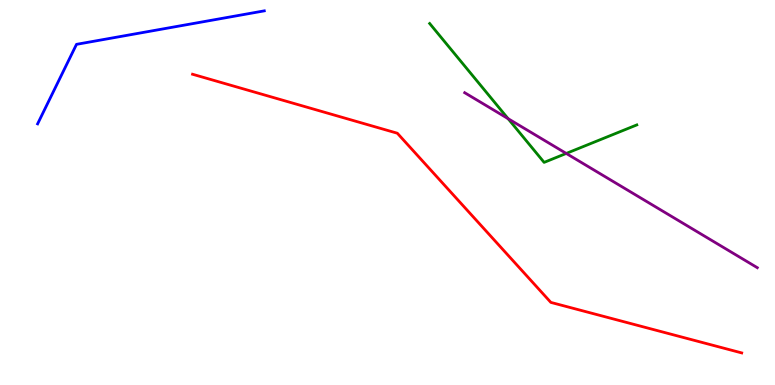[{'lines': ['blue', 'red'], 'intersections': []}, {'lines': ['green', 'red'], 'intersections': []}, {'lines': ['purple', 'red'], 'intersections': []}, {'lines': ['blue', 'green'], 'intersections': []}, {'lines': ['blue', 'purple'], 'intersections': []}, {'lines': ['green', 'purple'], 'intersections': [{'x': 6.56, 'y': 6.92}, {'x': 7.31, 'y': 6.01}]}]